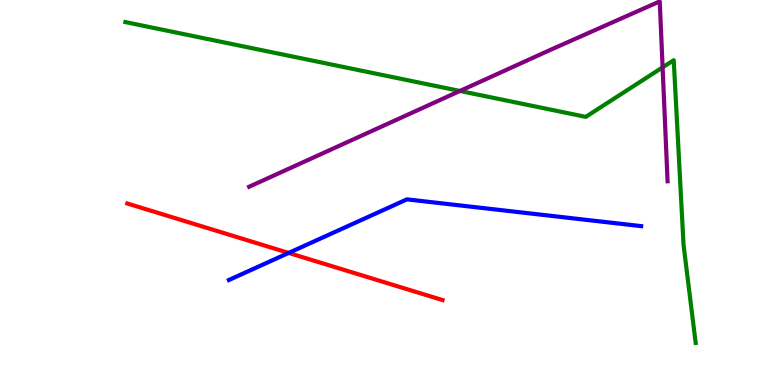[{'lines': ['blue', 'red'], 'intersections': [{'x': 3.72, 'y': 3.43}]}, {'lines': ['green', 'red'], 'intersections': []}, {'lines': ['purple', 'red'], 'intersections': []}, {'lines': ['blue', 'green'], 'intersections': []}, {'lines': ['blue', 'purple'], 'intersections': []}, {'lines': ['green', 'purple'], 'intersections': [{'x': 5.93, 'y': 7.64}, {'x': 8.55, 'y': 8.25}]}]